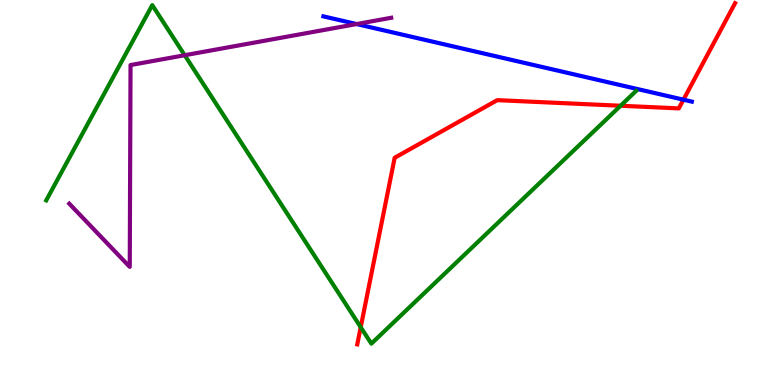[{'lines': ['blue', 'red'], 'intersections': [{'x': 8.82, 'y': 7.41}]}, {'lines': ['green', 'red'], 'intersections': [{'x': 4.65, 'y': 1.5}, {'x': 8.01, 'y': 7.25}]}, {'lines': ['purple', 'red'], 'intersections': []}, {'lines': ['blue', 'green'], 'intersections': []}, {'lines': ['blue', 'purple'], 'intersections': [{'x': 4.6, 'y': 9.38}]}, {'lines': ['green', 'purple'], 'intersections': [{'x': 2.38, 'y': 8.57}]}]